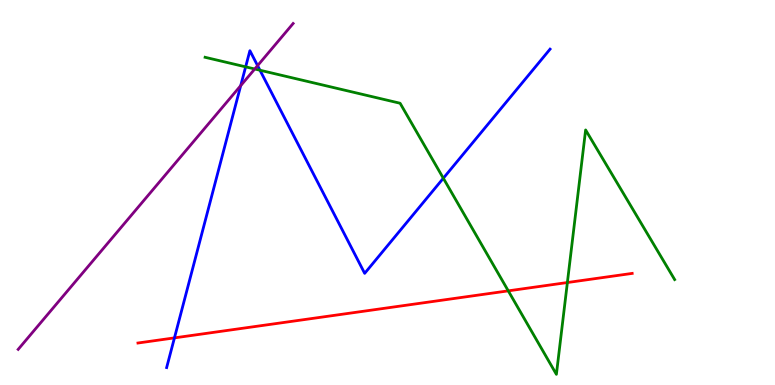[{'lines': ['blue', 'red'], 'intersections': [{'x': 2.25, 'y': 1.22}]}, {'lines': ['green', 'red'], 'intersections': [{'x': 6.56, 'y': 2.45}, {'x': 7.32, 'y': 2.66}]}, {'lines': ['purple', 'red'], 'intersections': []}, {'lines': ['blue', 'green'], 'intersections': [{'x': 3.17, 'y': 8.26}, {'x': 3.35, 'y': 8.18}, {'x': 5.72, 'y': 5.37}]}, {'lines': ['blue', 'purple'], 'intersections': [{'x': 3.11, 'y': 7.78}, {'x': 3.32, 'y': 8.3}]}, {'lines': ['green', 'purple'], 'intersections': [{'x': 3.29, 'y': 8.21}]}]